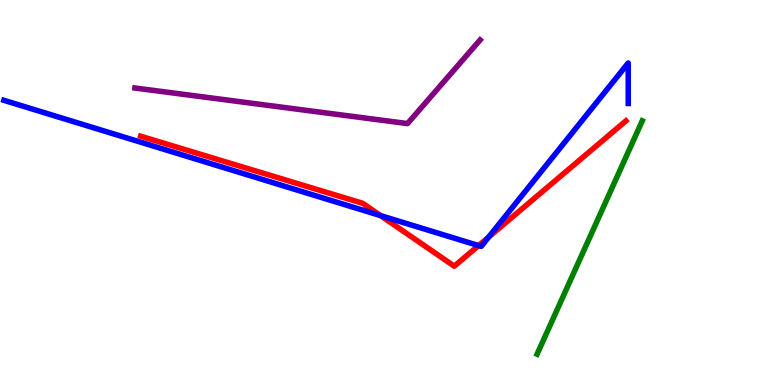[{'lines': ['blue', 'red'], 'intersections': [{'x': 4.91, 'y': 4.4}, {'x': 6.18, 'y': 3.62}, {'x': 6.3, 'y': 3.84}]}, {'lines': ['green', 'red'], 'intersections': []}, {'lines': ['purple', 'red'], 'intersections': []}, {'lines': ['blue', 'green'], 'intersections': []}, {'lines': ['blue', 'purple'], 'intersections': []}, {'lines': ['green', 'purple'], 'intersections': []}]